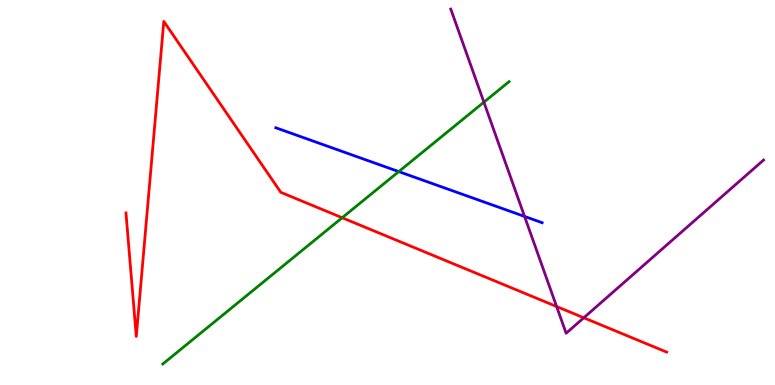[{'lines': ['blue', 'red'], 'intersections': []}, {'lines': ['green', 'red'], 'intersections': [{'x': 4.42, 'y': 4.34}]}, {'lines': ['purple', 'red'], 'intersections': [{'x': 7.18, 'y': 2.04}, {'x': 7.53, 'y': 1.75}]}, {'lines': ['blue', 'green'], 'intersections': [{'x': 5.15, 'y': 5.54}]}, {'lines': ['blue', 'purple'], 'intersections': [{'x': 6.77, 'y': 4.38}]}, {'lines': ['green', 'purple'], 'intersections': [{'x': 6.24, 'y': 7.35}]}]